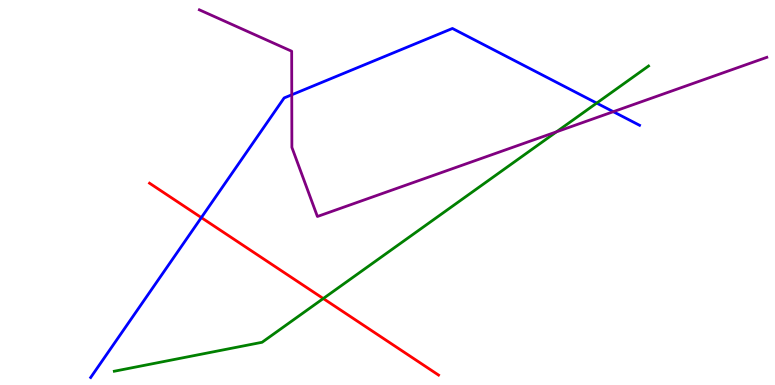[{'lines': ['blue', 'red'], 'intersections': [{'x': 2.6, 'y': 4.35}]}, {'lines': ['green', 'red'], 'intersections': [{'x': 4.17, 'y': 2.25}]}, {'lines': ['purple', 'red'], 'intersections': []}, {'lines': ['blue', 'green'], 'intersections': [{'x': 7.7, 'y': 7.32}]}, {'lines': ['blue', 'purple'], 'intersections': [{'x': 3.76, 'y': 7.54}, {'x': 7.91, 'y': 7.1}]}, {'lines': ['green', 'purple'], 'intersections': [{'x': 7.18, 'y': 6.58}]}]